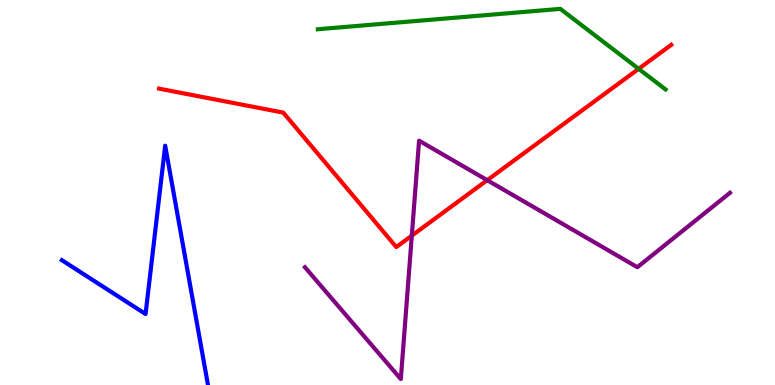[{'lines': ['blue', 'red'], 'intersections': []}, {'lines': ['green', 'red'], 'intersections': [{'x': 8.24, 'y': 8.21}]}, {'lines': ['purple', 'red'], 'intersections': [{'x': 5.31, 'y': 3.88}, {'x': 6.29, 'y': 5.32}]}, {'lines': ['blue', 'green'], 'intersections': []}, {'lines': ['blue', 'purple'], 'intersections': []}, {'lines': ['green', 'purple'], 'intersections': []}]